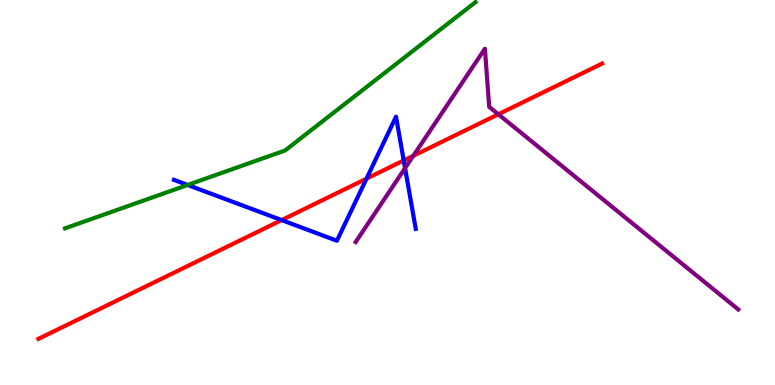[{'lines': ['blue', 'red'], 'intersections': [{'x': 3.63, 'y': 4.28}, {'x': 4.73, 'y': 5.36}, {'x': 5.21, 'y': 5.83}]}, {'lines': ['green', 'red'], 'intersections': []}, {'lines': ['purple', 'red'], 'intersections': [{'x': 5.33, 'y': 5.95}, {'x': 6.43, 'y': 7.03}]}, {'lines': ['blue', 'green'], 'intersections': [{'x': 2.42, 'y': 5.2}]}, {'lines': ['blue', 'purple'], 'intersections': [{'x': 5.23, 'y': 5.63}]}, {'lines': ['green', 'purple'], 'intersections': []}]